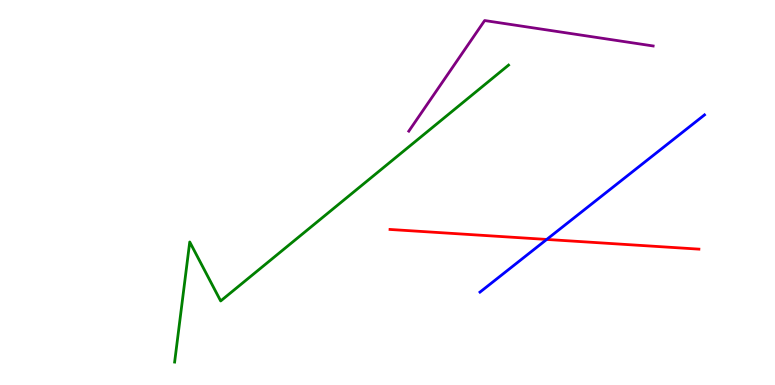[{'lines': ['blue', 'red'], 'intersections': [{'x': 7.05, 'y': 3.78}]}, {'lines': ['green', 'red'], 'intersections': []}, {'lines': ['purple', 'red'], 'intersections': []}, {'lines': ['blue', 'green'], 'intersections': []}, {'lines': ['blue', 'purple'], 'intersections': []}, {'lines': ['green', 'purple'], 'intersections': []}]